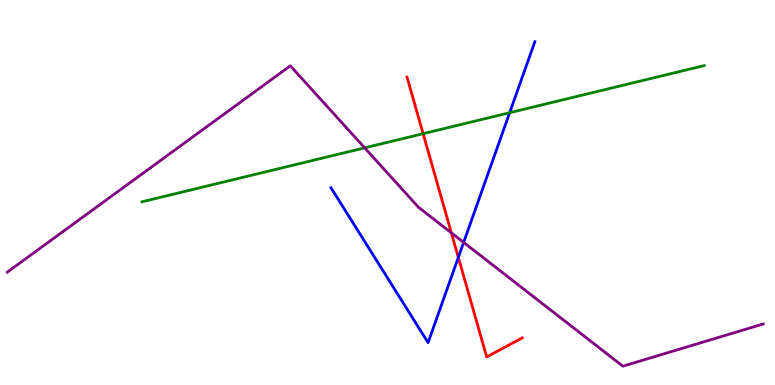[{'lines': ['blue', 'red'], 'intersections': [{'x': 5.91, 'y': 3.32}]}, {'lines': ['green', 'red'], 'intersections': [{'x': 5.46, 'y': 6.53}]}, {'lines': ['purple', 'red'], 'intersections': [{'x': 5.82, 'y': 3.95}]}, {'lines': ['blue', 'green'], 'intersections': [{'x': 6.58, 'y': 7.07}]}, {'lines': ['blue', 'purple'], 'intersections': [{'x': 5.98, 'y': 3.7}]}, {'lines': ['green', 'purple'], 'intersections': [{'x': 4.71, 'y': 6.16}]}]